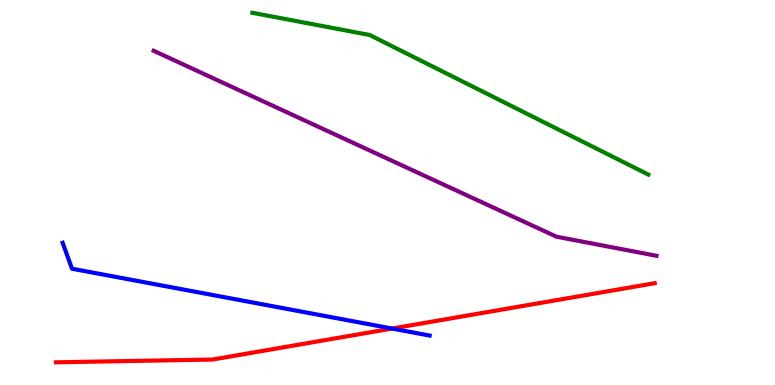[{'lines': ['blue', 'red'], 'intersections': [{'x': 5.06, 'y': 1.47}]}, {'lines': ['green', 'red'], 'intersections': []}, {'lines': ['purple', 'red'], 'intersections': []}, {'lines': ['blue', 'green'], 'intersections': []}, {'lines': ['blue', 'purple'], 'intersections': []}, {'lines': ['green', 'purple'], 'intersections': []}]